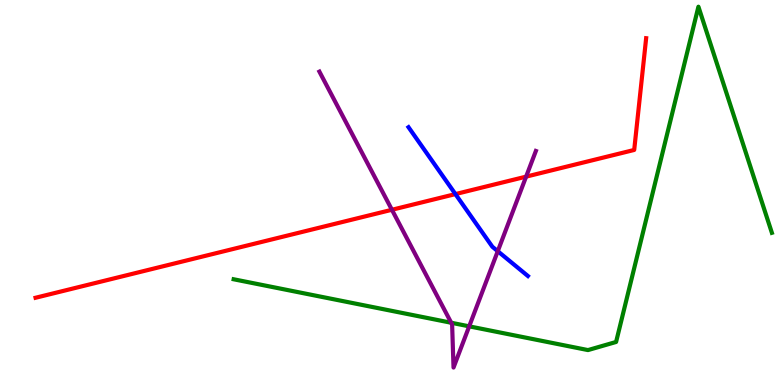[{'lines': ['blue', 'red'], 'intersections': [{'x': 5.88, 'y': 4.96}]}, {'lines': ['green', 'red'], 'intersections': []}, {'lines': ['purple', 'red'], 'intersections': [{'x': 5.06, 'y': 4.55}, {'x': 6.79, 'y': 5.41}]}, {'lines': ['blue', 'green'], 'intersections': []}, {'lines': ['blue', 'purple'], 'intersections': [{'x': 6.42, 'y': 3.48}]}, {'lines': ['green', 'purple'], 'intersections': [{'x': 5.82, 'y': 1.62}, {'x': 6.05, 'y': 1.52}]}]